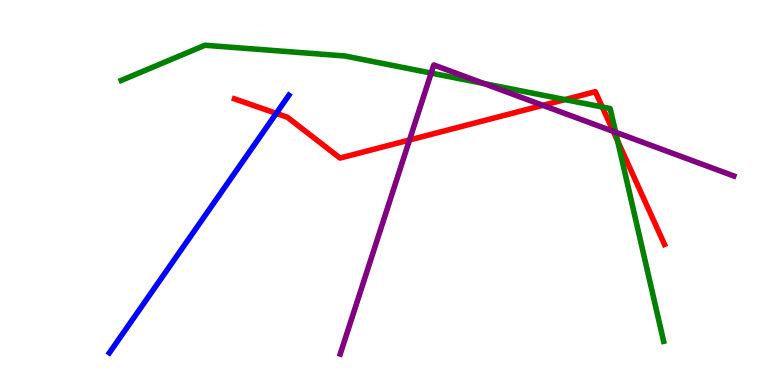[{'lines': ['blue', 'red'], 'intersections': [{'x': 3.56, 'y': 7.06}]}, {'lines': ['green', 'red'], 'intersections': [{'x': 7.29, 'y': 7.41}, {'x': 7.77, 'y': 7.22}, {'x': 7.97, 'y': 6.34}]}, {'lines': ['purple', 'red'], 'intersections': [{'x': 5.28, 'y': 6.36}, {'x': 7.0, 'y': 7.26}, {'x': 7.91, 'y': 6.59}]}, {'lines': ['blue', 'green'], 'intersections': []}, {'lines': ['blue', 'purple'], 'intersections': []}, {'lines': ['green', 'purple'], 'intersections': [{'x': 5.56, 'y': 8.1}, {'x': 6.24, 'y': 7.83}, {'x': 7.94, 'y': 6.57}]}]